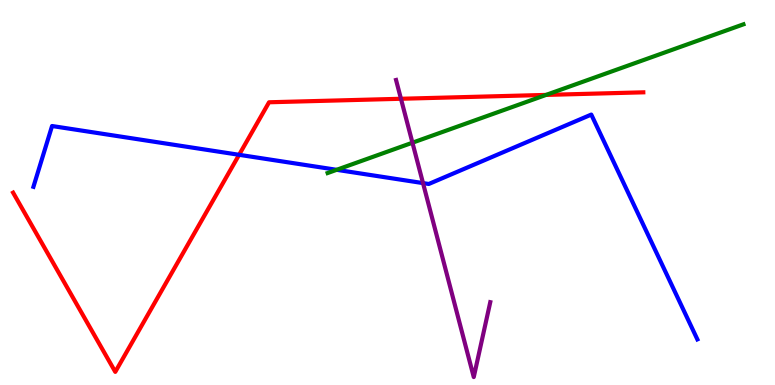[{'lines': ['blue', 'red'], 'intersections': [{'x': 3.09, 'y': 5.98}]}, {'lines': ['green', 'red'], 'intersections': [{'x': 7.05, 'y': 7.53}]}, {'lines': ['purple', 'red'], 'intersections': [{'x': 5.17, 'y': 7.43}]}, {'lines': ['blue', 'green'], 'intersections': [{'x': 4.34, 'y': 5.59}]}, {'lines': ['blue', 'purple'], 'intersections': [{'x': 5.46, 'y': 5.24}]}, {'lines': ['green', 'purple'], 'intersections': [{'x': 5.32, 'y': 6.29}]}]